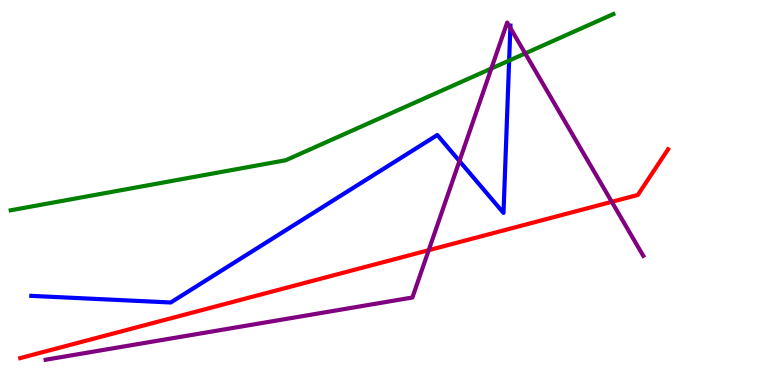[{'lines': ['blue', 'red'], 'intersections': []}, {'lines': ['green', 'red'], 'intersections': []}, {'lines': ['purple', 'red'], 'intersections': [{'x': 5.53, 'y': 3.5}, {'x': 7.89, 'y': 4.76}]}, {'lines': ['blue', 'green'], 'intersections': [{'x': 6.57, 'y': 8.43}]}, {'lines': ['blue', 'purple'], 'intersections': [{'x': 5.93, 'y': 5.82}, {'x': 6.59, 'y': 9.27}]}, {'lines': ['green', 'purple'], 'intersections': [{'x': 6.34, 'y': 8.22}, {'x': 6.78, 'y': 8.61}]}]